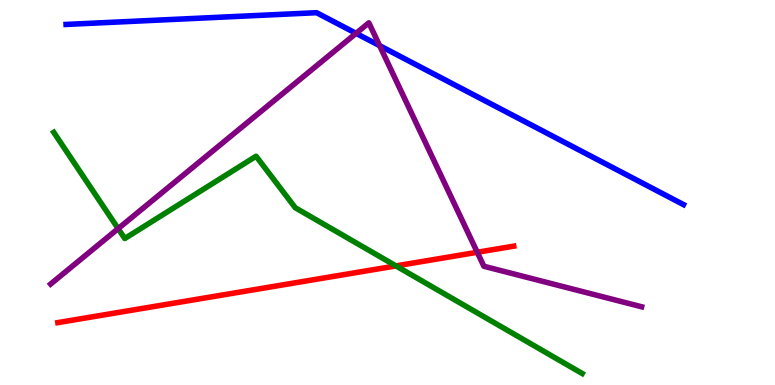[{'lines': ['blue', 'red'], 'intersections': []}, {'lines': ['green', 'red'], 'intersections': [{'x': 5.11, 'y': 3.09}]}, {'lines': ['purple', 'red'], 'intersections': [{'x': 6.16, 'y': 3.45}]}, {'lines': ['blue', 'green'], 'intersections': []}, {'lines': ['blue', 'purple'], 'intersections': [{'x': 4.59, 'y': 9.13}, {'x': 4.9, 'y': 8.81}]}, {'lines': ['green', 'purple'], 'intersections': [{'x': 1.52, 'y': 4.06}]}]